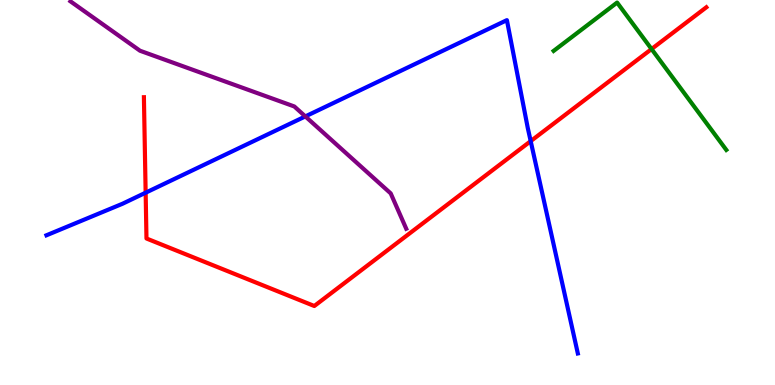[{'lines': ['blue', 'red'], 'intersections': [{'x': 1.88, 'y': 4.99}, {'x': 6.85, 'y': 6.33}]}, {'lines': ['green', 'red'], 'intersections': [{'x': 8.41, 'y': 8.73}]}, {'lines': ['purple', 'red'], 'intersections': []}, {'lines': ['blue', 'green'], 'intersections': []}, {'lines': ['blue', 'purple'], 'intersections': [{'x': 3.94, 'y': 6.98}]}, {'lines': ['green', 'purple'], 'intersections': []}]